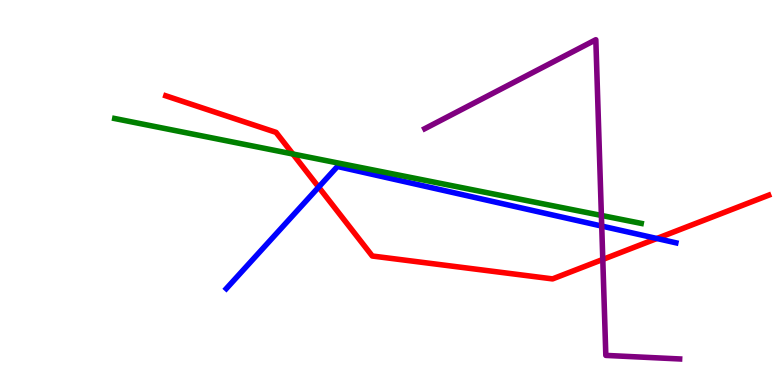[{'lines': ['blue', 'red'], 'intersections': [{'x': 4.11, 'y': 5.14}, {'x': 8.48, 'y': 3.81}]}, {'lines': ['green', 'red'], 'intersections': [{'x': 3.78, 'y': 6.0}]}, {'lines': ['purple', 'red'], 'intersections': [{'x': 7.78, 'y': 3.26}]}, {'lines': ['blue', 'green'], 'intersections': []}, {'lines': ['blue', 'purple'], 'intersections': [{'x': 7.76, 'y': 4.13}]}, {'lines': ['green', 'purple'], 'intersections': [{'x': 7.76, 'y': 4.4}]}]